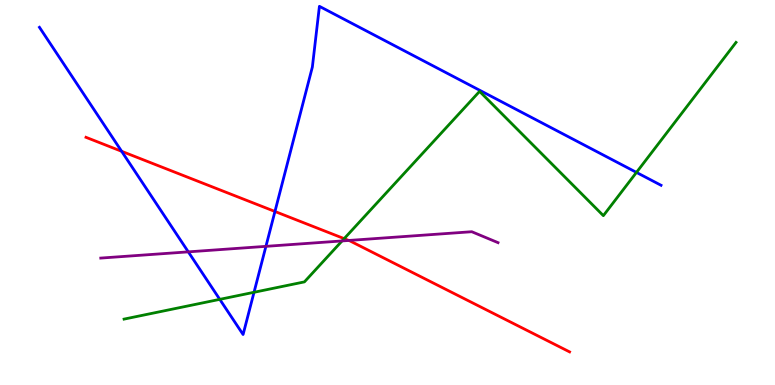[{'lines': ['blue', 'red'], 'intersections': [{'x': 1.57, 'y': 6.07}, {'x': 3.55, 'y': 4.51}]}, {'lines': ['green', 'red'], 'intersections': [{'x': 4.44, 'y': 3.8}]}, {'lines': ['purple', 'red'], 'intersections': [{'x': 4.5, 'y': 3.75}]}, {'lines': ['blue', 'green'], 'intersections': [{'x': 2.84, 'y': 2.22}, {'x': 3.28, 'y': 2.41}, {'x': 8.21, 'y': 5.52}]}, {'lines': ['blue', 'purple'], 'intersections': [{'x': 2.43, 'y': 3.46}, {'x': 3.43, 'y': 3.6}]}, {'lines': ['green', 'purple'], 'intersections': [{'x': 4.41, 'y': 3.74}]}]